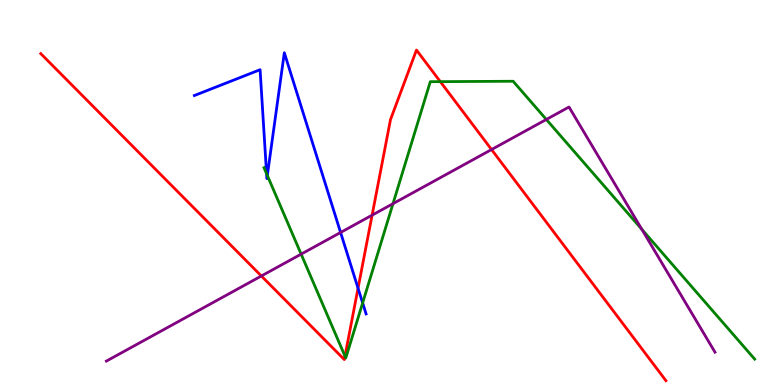[{'lines': ['blue', 'red'], 'intersections': [{'x': 4.62, 'y': 2.51}]}, {'lines': ['green', 'red'], 'intersections': [{'x': 4.45, 'y': 0.75}, {'x': 5.68, 'y': 7.88}]}, {'lines': ['purple', 'red'], 'intersections': [{'x': 3.37, 'y': 2.83}, {'x': 4.8, 'y': 4.41}, {'x': 6.34, 'y': 6.12}]}, {'lines': ['blue', 'green'], 'intersections': [{'x': 3.44, 'y': 5.49}, {'x': 3.45, 'y': 5.44}, {'x': 4.68, 'y': 2.13}]}, {'lines': ['blue', 'purple'], 'intersections': [{'x': 4.39, 'y': 3.96}]}, {'lines': ['green', 'purple'], 'intersections': [{'x': 3.89, 'y': 3.4}, {'x': 5.07, 'y': 4.71}, {'x': 7.05, 'y': 6.9}, {'x': 8.28, 'y': 4.04}]}]